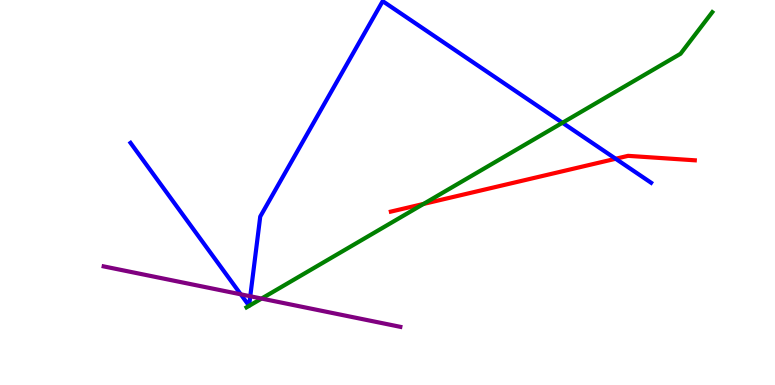[{'lines': ['blue', 'red'], 'intersections': [{'x': 7.94, 'y': 5.88}]}, {'lines': ['green', 'red'], 'intersections': [{'x': 5.46, 'y': 4.7}]}, {'lines': ['purple', 'red'], 'intersections': []}, {'lines': ['blue', 'green'], 'intersections': [{'x': 7.26, 'y': 6.81}]}, {'lines': ['blue', 'purple'], 'intersections': [{'x': 3.11, 'y': 2.36}, {'x': 3.23, 'y': 2.3}]}, {'lines': ['green', 'purple'], 'intersections': [{'x': 3.38, 'y': 2.25}]}]